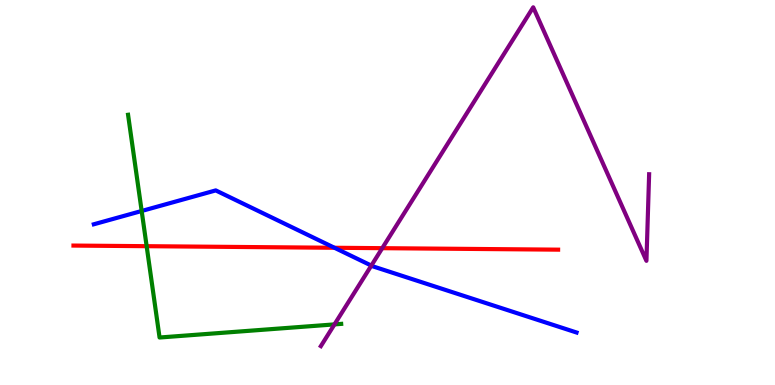[{'lines': ['blue', 'red'], 'intersections': [{'x': 4.32, 'y': 3.56}]}, {'lines': ['green', 'red'], 'intersections': [{'x': 1.89, 'y': 3.61}]}, {'lines': ['purple', 'red'], 'intersections': [{'x': 4.93, 'y': 3.55}]}, {'lines': ['blue', 'green'], 'intersections': [{'x': 1.83, 'y': 4.52}]}, {'lines': ['blue', 'purple'], 'intersections': [{'x': 4.79, 'y': 3.1}]}, {'lines': ['green', 'purple'], 'intersections': [{'x': 4.32, 'y': 1.57}]}]